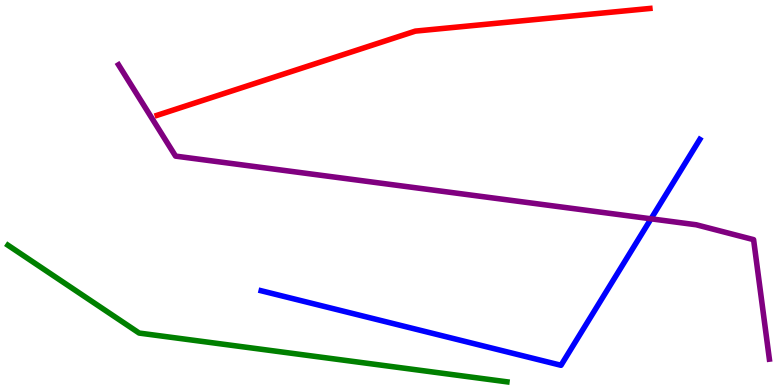[{'lines': ['blue', 'red'], 'intersections': []}, {'lines': ['green', 'red'], 'intersections': []}, {'lines': ['purple', 'red'], 'intersections': []}, {'lines': ['blue', 'green'], 'intersections': []}, {'lines': ['blue', 'purple'], 'intersections': [{'x': 8.4, 'y': 4.32}]}, {'lines': ['green', 'purple'], 'intersections': []}]